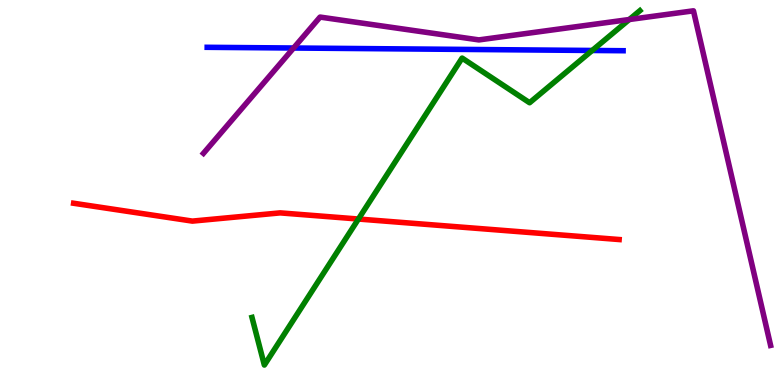[{'lines': ['blue', 'red'], 'intersections': []}, {'lines': ['green', 'red'], 'intersections': [{'x': 4.62, 'y': 4.31}]}, {'lines': ['purple', 'red'], 'intersections': []}, {'lines': ['blue', 'green'], 'intersections': [{'x': 7.64, 'y': 8.69}]}, {'lines': ['blue', 'purple'], 'intersections': [{'x': 3.79, 'y': 8.75}]}, {'lines': ['green', 'purple'], 'intersections': [{'x': 8.12, 'y': 9.49}]}]